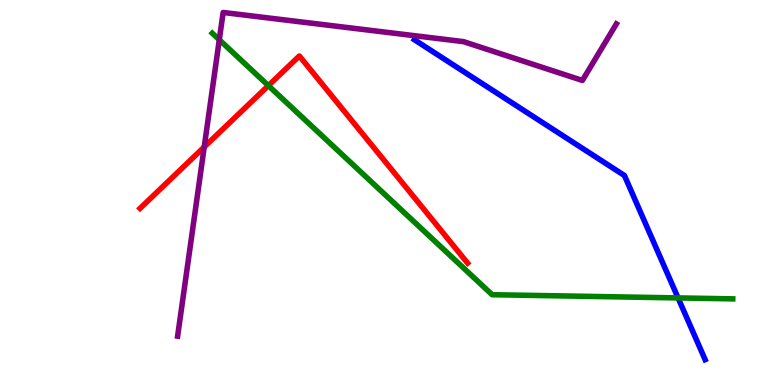[{'lines': ['blue', 'red'], 'intersections': []}, {'lines': ['green', 'red'], 'intersections': [{'x': 3.46, 'y': 7.78}]}, {'lines': ['purple', 'red'], 'intersections': [{'x': 2.64, 'y': 6.18}]}, {'lines': ['blue', 'green'], 'intersections': [{'x': 8.75, 'y': 2.26}]}, {'lines': ['blue', 'purple'], 'intersections': []}, {'lines': ['green', 'purple'], 'intersections': [{'x': 2.83, 'y': 8.97}]}]